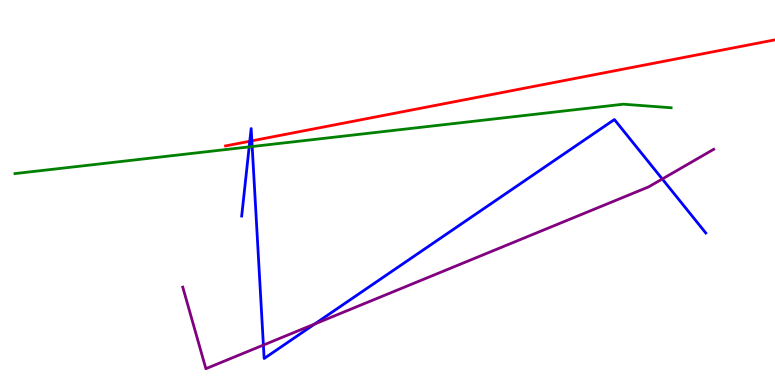[{'lines': ['blue', 'red'], 'intersections': [{'x': 3.22, 'y': 6.33}, {'x': 3.25, 'y': 6.34}]}, {'lines': ['green', 'red'], 'intersections': []}, {'lines': ['purple', 'red'], 'intersections': []}, {'lines': ['blue', 'green'], 'intersections': [{'x': 3.22, 'y': 6.18}, {'x': 3.25, 'y': 6.19}]}, {'lines': ['blue', 'purple'], 'intersections': [{'x': 3.4, 'y': 1.04}, {'x': 4.06, 'y': 1.58}, {'x': 8.55, 'y': 5.35}]}, {'lines': ['green', 'purple'], 'intersections': []}]